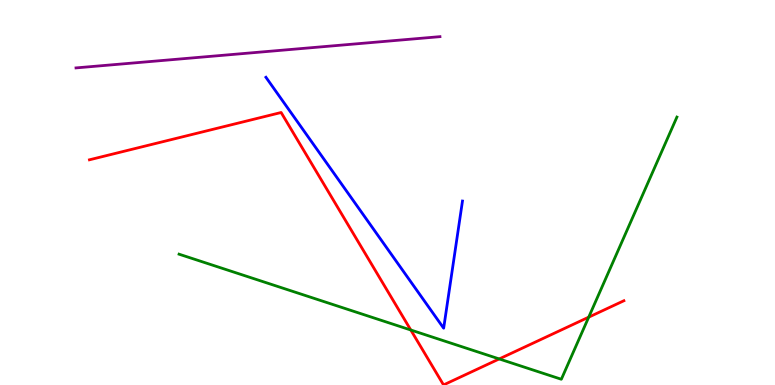[{'lines': ['blue', 'red'], 'intersections': []}, {'lines': ['green', 'red'], 'intersections': [{'x': 5.3, 'y': 1.43}, {'x': 6.44, 'y': 0.677}, {'x': 7.6, 'y': 1.76}]}, {'lines': ['purple', 'red'], 'intersections': []}, {'lines': ['blue', 'green'], 'intersections': []}, {'lines': ['blue', 'purple'], 'intersections': []}, {'lines': ['green', 'purple'], 'intersections': []}]